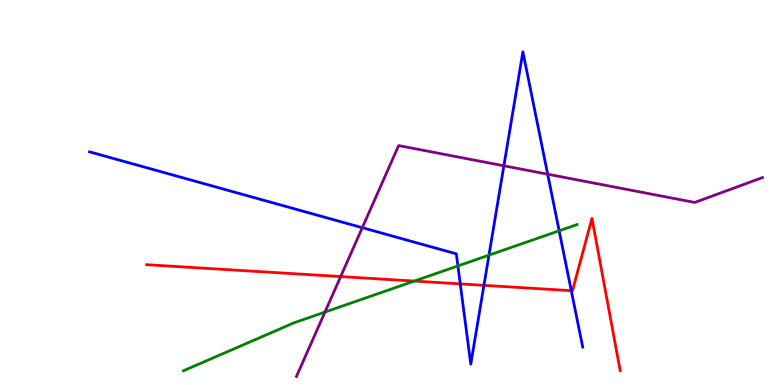[{'lines': ['blue', 'red'], 'intersections': [{'x': 5.94, 'y': 2.63}, {'x': 6.24, 'y': 2.59}, {'x': 7.37, 'y': 2.45}]}, {'lines': ['green', 'red'], 'intersections': [{'x': 5.35, 'y': 2.7}]}, {'lines': ['purple', 'red'], 'intersections': [{'x': 4.4, 'y': 2.82}]}, {'lines': ['blue', 'green'], 'intersections': [{'x': 5.91, 'y': 3.09}, {'x': 6.31, 'y': 3.37}, {'x': 7.21, 'y': 4.01}]}, {'lines': ['blue', 'purple'], 'intersections': [{'x': 4.67, 'y': 4.09}, {'x': 6.5, 'y': 5.69}, {'x': 7.07, 'y': 5.48}]}, {'lines': ['green', 'purple'], 'intersections': [{'x': 4.19, 'y': 1.89}]}]